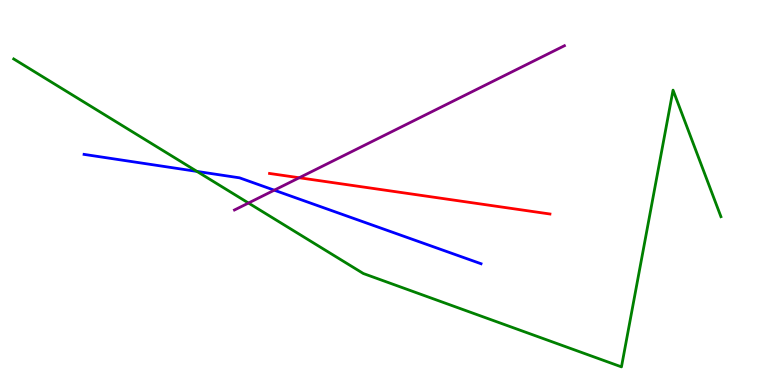[{'lines': ['blue', 'red'], 'intersections': []}, {'lines': ['green', 'red'], 'intersections': []}, {'lines': ['purple', 'red'], 'intersections': [{'x': 3.86, 'y': 5.38}]}, {'lines': ['blue', 'green'], 'intersections': [{'x': 2.54, 'y': 5.55}]}, {'lines': ['blue', 'purple'], 'intersections': [{'x': 3.54, 'y': 5.06}]}, {'lines': ['green', 'purple'], 'intersections': [{'x': 3.21, 'y': 4.73}]}]